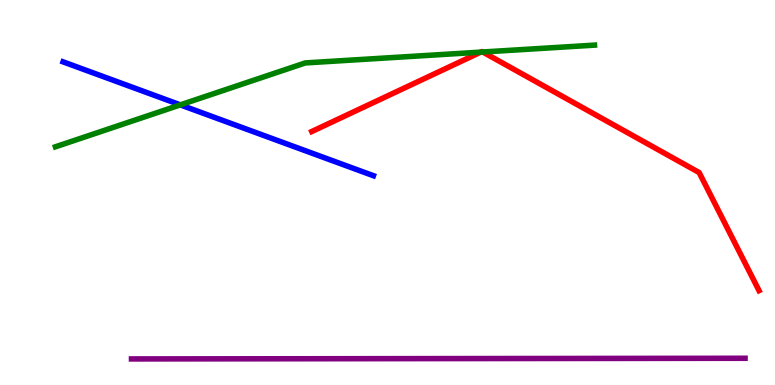[{'lines': ['blue', 'red'], 'intersections': []}, {'lines': ['green', 'red'], 'intersections': [{'x': 6.2, 'y': 8.65}, {'x': 6.23, 'y': 8.65}]}, {'lines': ['purple', 'red'], 'intersections': []}, {'lines': ['blue', 'green'], 'intersections': [{'x': 2.33, 'y': 7.28}]}, {'lines': ['blue', 'purple'], 'intersections': []}, {'lines': ['green', 'purple'], 'intersections': []}]